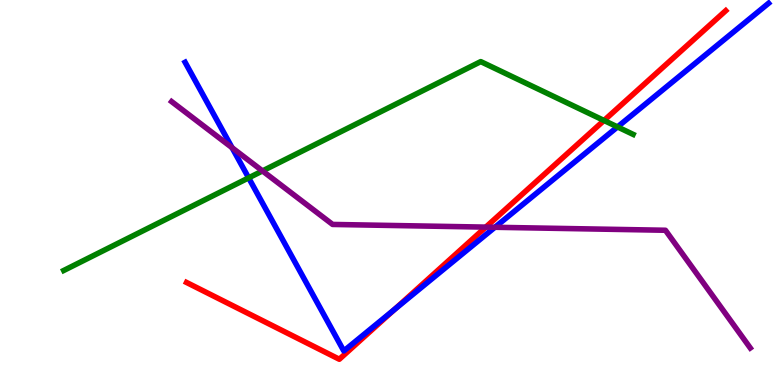[{'lines': ['blue', 'red'], 'intersections': [{'x': 5.09, 'y': 1.96}]}, {'lines': ['green', 'red'], 'intersections': [{'x': 7.79, 'y': 6.87}]}, {'lines': ['purple', 'red'], 'intersections': [{'x': 6.27, 'y': 4.1}]}, {'lines': ['blue', 'green'], 'intersections': [{'x': 3.21, 'y': 5.38}, {'x': 7.97, 'y': 6.7}]}, {'lines': ['blue', 'purple'], 'intersections': [{'x': 2.99, 'y': 6.16}, {'x': 6.39, 'y': 4.1}]}, {'lines': ['green', 'purple'], 'intersections': [{'x': 3.39, 'y': 5.56}]}]